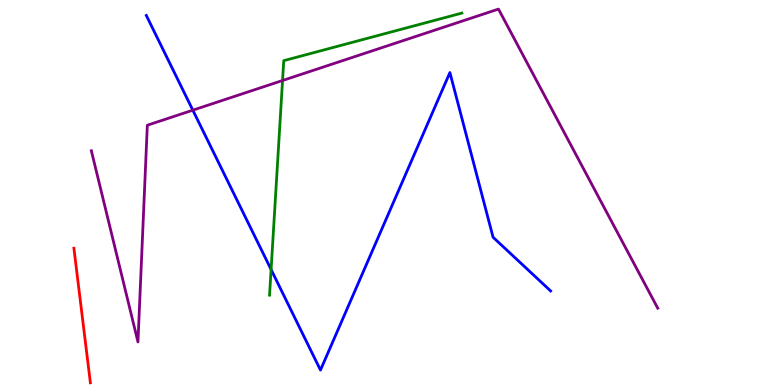[{'lines': ['blue', 'red'], 'intersections': []}, {'lines': ['green', 'red'], 'intersections': []}, {'lines': ['purple', 'red'], 'intersections': []}, {'lines': ['blue', 'green'], 'intersections': [{'x': 3.5, 'y': 3.0}]}, {'lines': ['blue', 'purple'], 'intersections': [{'x': 2.49, 'y': 7.14}]}, {'lines': ['green', 'purple'], 'intersections': [{'x': 3.65, 'y': 7.91}]}]